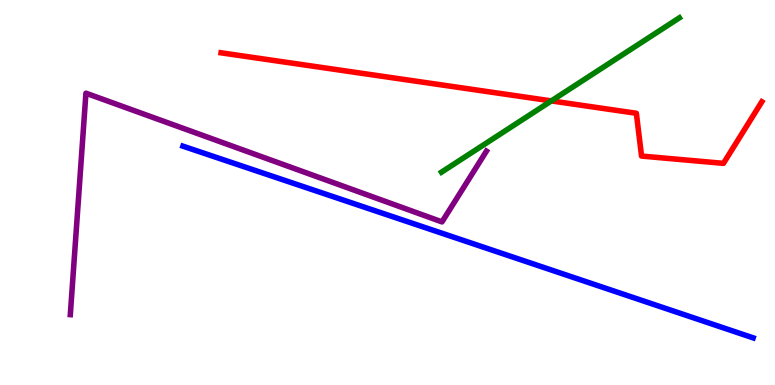[{'lines': ['blue', 'red'], 'intersections': []}, {'lines': ['green', 'red'], 'intersections': [{'x': 7.11, 'y': 7.38}]}, {'lines': ['purple', 'red'], 'intersections': []}, {'lines': ['blue', 'green'], 'intersections': []}, {'lines': ['blue', 'purple'], 'intersections': []}, {'lines': ['green', 'purple'], 'intersections': []}]